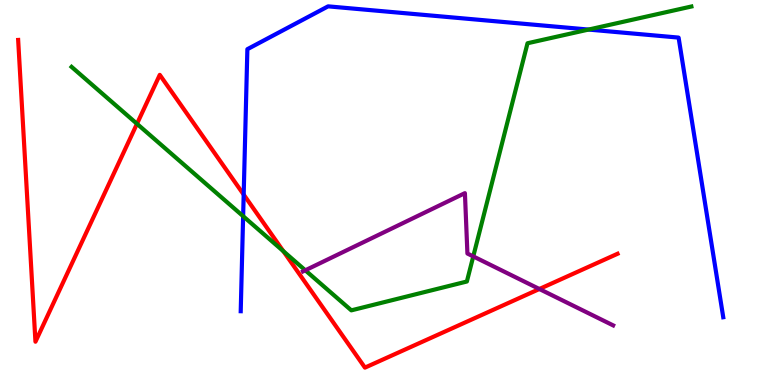[{'lines': ['blue', 'red'], 'intersections': [{'x': 3.14, 'y': 4.95}]}, {'lines': ['green', 'red'], 'intersections': [{'x': 1.77, 'y': 6.78}, {'x': 3.66, 'y': 3.48}]}, {'lines': ['purple', 'red'], 'intersections': [{'x': 6.96, 'y': 2.49}]}, {'lines': ['blue', 'green'], 'intersections': [{'x': 3.14, 'y': 4.38}, {'x': 7.59, 'y': 9.23}]}, {'lines': ['blue', 'purple'], 'intersections': []}, {'lines': ['green', 'purple'], 'intersections': [{'x': 3.94, 'y': 2.98}, {'x': 6.11, 'y': 3.34}]}]